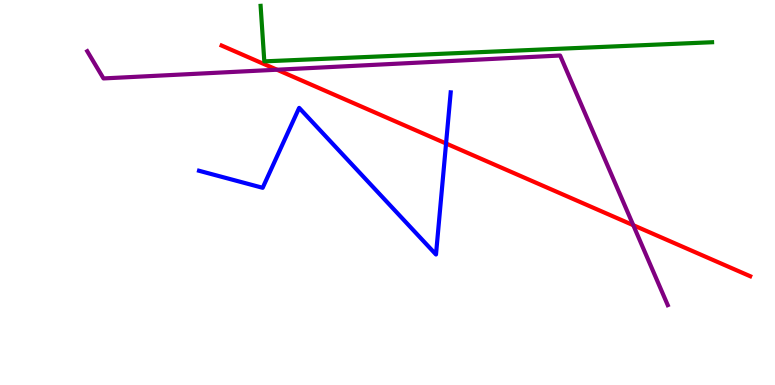[{'lines': ['blue', 'red'], 'intersections': [{'x': 5.76, 'y': 6.27}]}, {'lines': ['green', 'red'], 'intersections': []}, {'lines': ['purple', 'red'], 'intersections': [{'x': 3.57, 'y': 8.19}, {'x': 8.17, 'y': 4.15}]}, {'lines': ['blue', 'green'], 'intersections': []}, {'lines': ['blue', 'purple'], 'intersections': []}, {'lines': ['green', 'purple'], 'intersections': []}]